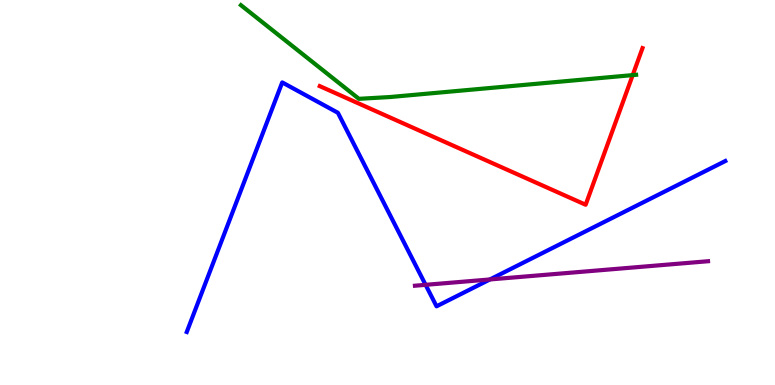[{'lines': ['blue', 'red'], 'intersections': []}, {'lines': ['green', 'red'], 'intersections': [{'x': 8.16, 'y': 8.05}]}, {'lines': ['purple', 'red'], 'intersections': []}, {'lines': ['blue', 'green'], 'intersections': []}, {'lines': ['blue', 'purple'], 'intersections': [{'x': 5.49, 'y': 2.6}, {'x': 6.32, 'y': 2.74}]}, {'lines': ['green', 'purple'], 'intersections': []}]